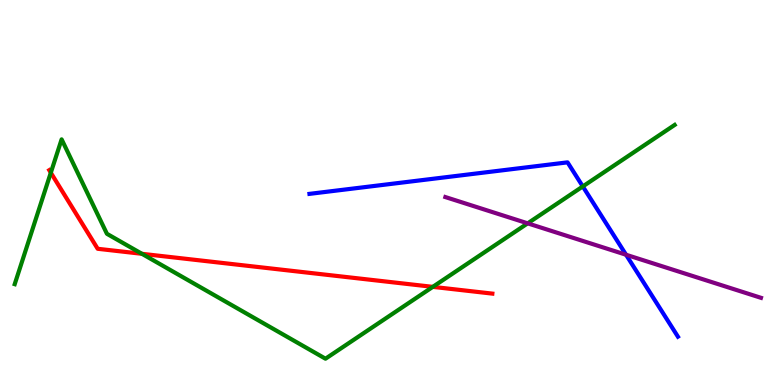[{'lines': ['blue', 'red'], 'intersections': []}, {'lines': ['green', 'red'], 'intersections': [{'x': 0.656, 'y': 5.51}, {'x': 1.83, 'y': 3.41}, {'x': 5.58, 'y': 2.55}]}, {'lines': ['purple', 'red'], 'intersections': []}, {'lines': ['blue', 'green'], 'intersections': [{'x': 7.52, 'y': 5.16}]}, {'lines': ['blue', 'purple'], 'intersections': [{'x': 8.08, 'y': 3.38}]}, {'lines': ['green', 'purple'], 'intersections': [{'x': 6.81, 'y': 4.2}]}]